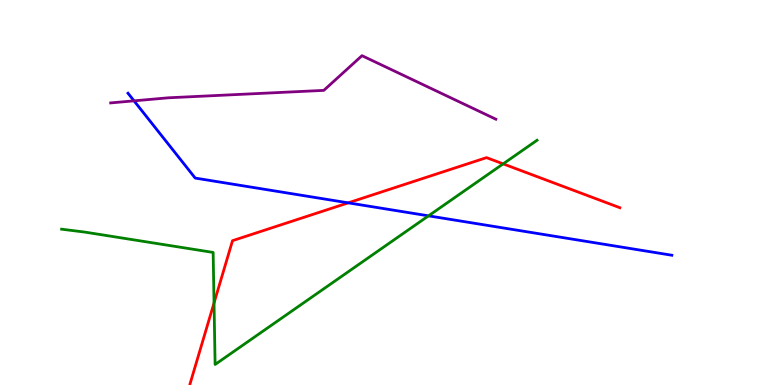[{'lines': ['blue', 'red'], 'intersections': [{'x': 4.49, 'y': 4.73}]}, {'lines': ['green', 'red'], 'intersections': [{'x': 2.76, 'y': 2.13}, {'x': 6.49, 'y': 5.74}]}, {'lines': ['purple', 'red'], 'intersections': []}, {'lines': ['blue', 'green'], 'intersections': [{'x': 5.53, 'y': 4.39}]}, {'lines': ['blue', 'purple'], 'intersections': [{'x': 1.73, 'y': 7.38}]}, {'lines': ['green', 'purple'], 'intersections': []}]